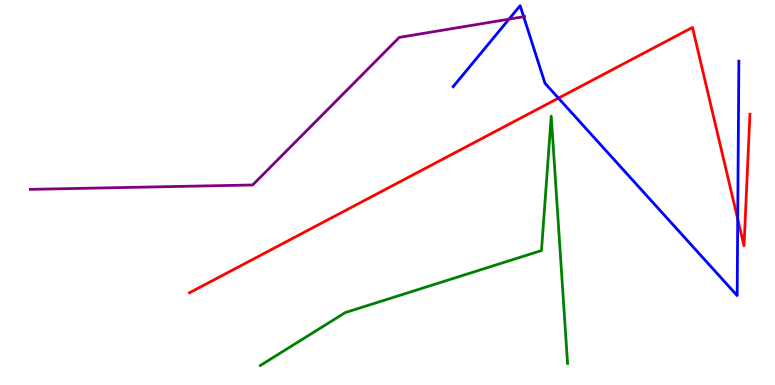[{'lines': ['blue', 'red'], 'intersections': [{'x': 7.21, 'y': 7.45}, {'x': 9.52, 'y': 4.31}]}, {'lines': ['green', 'red'], 'intersections': []}, {'lines': ['purple', 'red'], 'intersections': []}, {'lines': ['blue', 'green'], 'intersections': []}, {'lines': ['blue', 'purple'], 'intersections': [{'x': 6.57, 'y': 9.5}, {'x': 6.76, 'y': 9.57}]}, {'lines': ['green', 'purple'], 'intersections': []}]